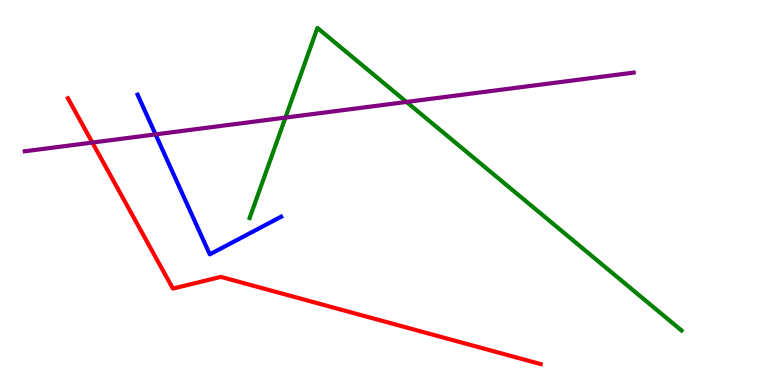[{'lines': ['blue', 'red'], 'intersections': []}, {'lines': ['green', 'red'], 'intersections': []}, {'lines': ['purple', 'red'], 'intersections': [{'x': 1.19, 'y': 6.3}]}, {'lines': ['blue', 'green'], 'intersections': []}, {'lines': ['blue', 'purple'], 'intersections': [{'x': 2.01, 'y': 6.51}]}, {'lines': ['green', 'purple'], 'intersections': [{'x': 3.68, 'y': 6.95}, {'x': 5.25, 'y': 7.35}]}]